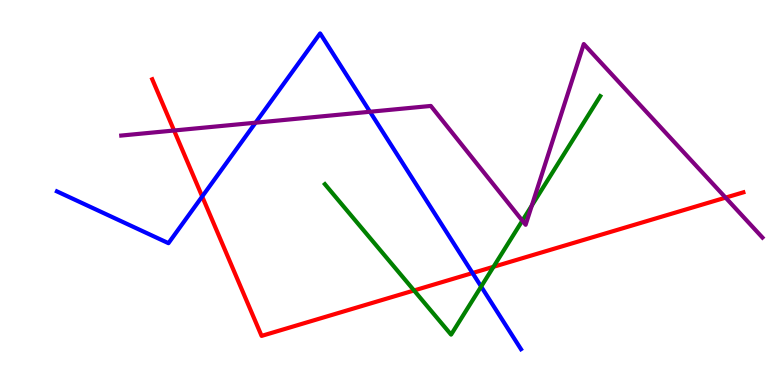[{'lines': ['blue', 'red'], 'intersections': [{'x': 2.61, 'y': 4.9}, {'x': 6.1, 'y': 2.91}]}, {'lines': ['green', 'red'], 'intersections': [{'x': 5.34, 'y': 2.46}, {'x': 6.37, 'y': 3.07}]}, {'lines': ['purple', 'red'], 'intersections': [{'x': 2.25, 'y': 6.61}, {'x': 9.36, 'y': 4.87}]}, {'lines': ['blue', 'green'], 'intersections': [{'x': 6.21, 'y': 2.56}]}, {'lines': ['blue', 'purple'], 'intersections': [{'x': 3.3, 'y': 6.81}, {'x': 4.77, 'y': 7.1}]}, {'lines': ['green', 'purple'], 'intersections': [{'x': 6.74, 'y': 4.27}, {'x': 6.86, 'y': 4.66}]}]